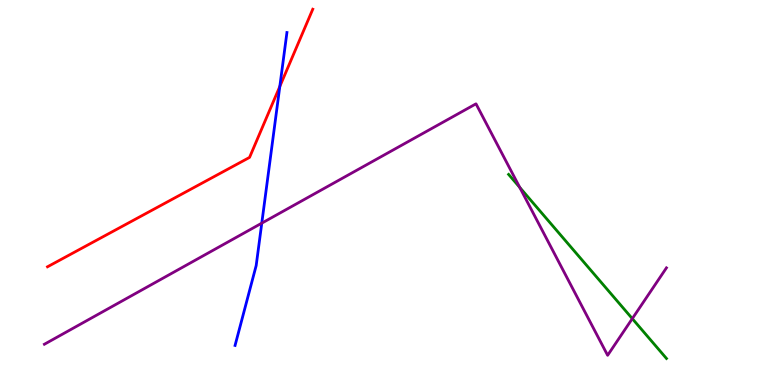[{'lines': ['blue', 'red'], 'intersections': [{'x': 3.61, 'y': 7.75}]}, {'lines': ['green', 'red'], 'intersections': []}, {'lines': ['purple', 'red'], 'intersections': []}, {'lines': ['blue', 'green'], 'intersections': []}, {'lines': ['blue', 'purple'], 'intersections': [{'x': 3.38, 'y': 4.2}]}, {'lines': ['green', 'purple'], 'intersections': [{'x': 6.71, 'y': 5.13}, {'x': 8.16, 'y': 1.72}]}]